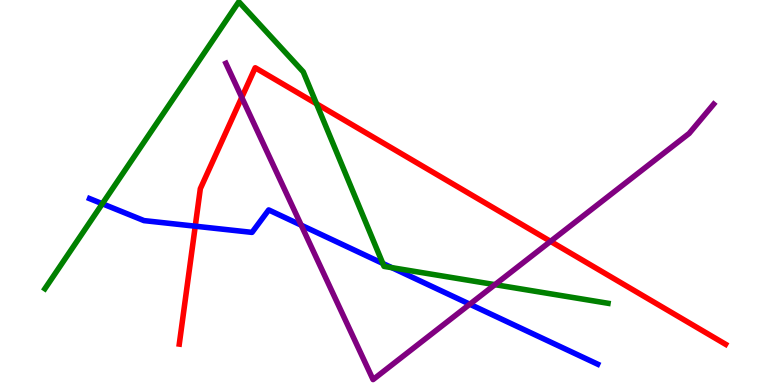[{'lines': ['blue', 'red'], 'intersections': [{'x': 2.52, 'y': 4.12}]}, {'lines': ['green', 'red'], 'intersections': [{'x': 4.08, 'y': 7.3}]}, {'lines': ['purple', 'red'], 'intersections': [{'x': 3.12, 'y': 7.47}, {'x': 7.1, 'y': 3.73}]}, {'lines': ['blue', 'green'], 'intersections': [{'x': 1.32, 'y': 4.71}, {'x': 4.94, 'y': 3.16}, {'x': 5.06, 'y': 3.05}]}, {'lines': ['blue', 'purple'], 'intersections': [{'x': 3.89, 'y': 4.15}, {'x': 6.06, 'y': 2.1}]}, {'lines': ['green', 'purple'], 'intersections': [{'x': 6.39, 'y': 2.61}]}]